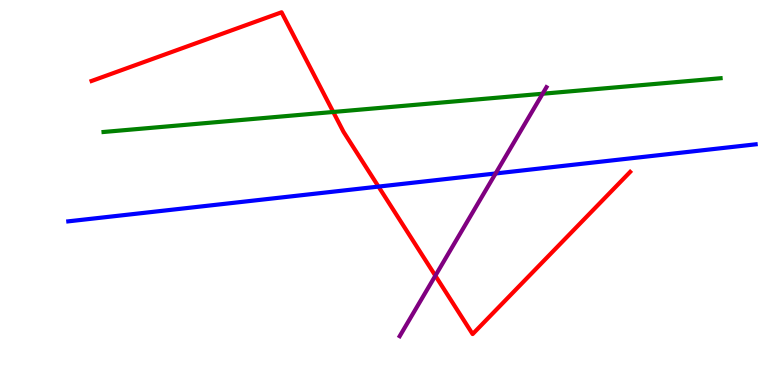[{'lines': ['blue', 'red'], 'intersections': [{'x': 4.88, 'y': 5.15}]}, {'lines': ['green', 'red'], 'intersections': [{'x': 4.3, 'y': 7.09}]}, {'lines': ['purple', 'red'], 'intersections': [{'x': 5.62, 'y': 2.84}]}, {'lines': ['blue', 'green'], 'intersections': []}, {'lines': ['blue', 'purple'], 'intersections': [{'x': 6.39, 'y': 5.49}]}, {'lines': ['green', 'purple'], 'intersections': [{'x': 7.0, 'y': 7.57}]}]